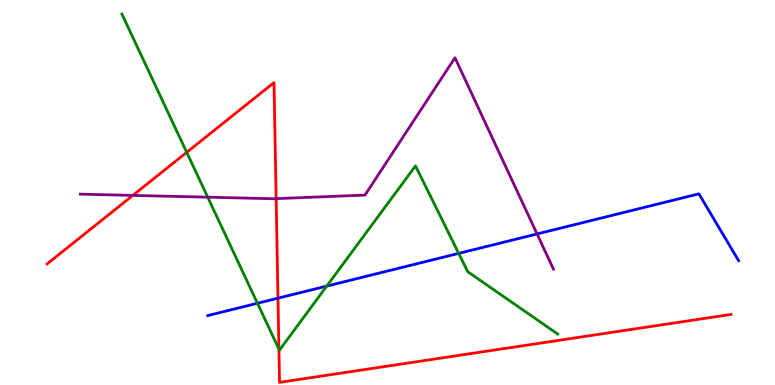[{'lines': ['blue', 'red'], 'intersections': [{'x': 3.59, 'y': 2.26}]}, {'lines': ['green', 'red'], 'intersections': [{'x': 2.41, 'y': 6.04}, {'x': 3.6, 'y': 0.934}]}, {'lines': ['purple', 'red'], 'intersections': [{'x': 1.71, 'y': 4.92}, {'x': 3.56, 'y': 4.84}]}, {'lines': ['blue', 'green'], 'intersections': [{'x': 3.32, 'y': 2.12}, {'x': 4.22, 'y': 2.57}, {'x': 5.92, 'y': 3.42}]}, {'lines': ['blue', 'purple'], 'intersections': [{'x': 6.93, 'y': 3.92}]}, {'lines': ['green', 'purple'], 'intersections': [{'x': 2.68, 'y': 4.88}]}]